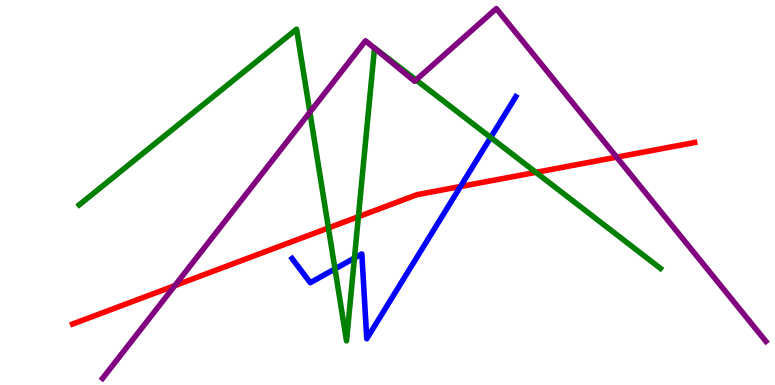[{'lines': ['blue', 'red'], 'intersections': [{'x': 5.94, 'y': 5.16}]}, {'lines': ['green', 'red'], 'intersections': [{'x': 4.24, 'y': 4.08}, {'x': 4.62, 'y': 4.37}, {'x': 6.91, 'y': 5.52}]}, {'lines': ['purple', 'red'], 'intersections': [{'x': 2.26, 'y': 2.58}, {'x': 7.96, 'y': 5.92}]}, {'lines': ['blue', 'green'], 'intersections': [{'x': 4.32, 'y': 3.02}, {'x': 4.57, 'y': 3.3}, {'x': 6.33, 'y': 6.43}]}, {'lines': ['blue', 'purple'], 'intersections': []}, {'lines': ['green', 'purple'], 'intersections': [{'x': 4.0, 'y': 7.09}, {'x': 4.83, 'y': 8.75}, {'x': 5.37, 'y': 7.92}]}]